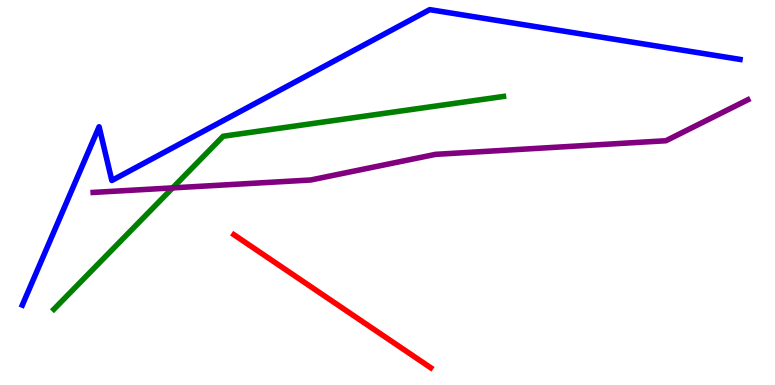[{'lines': ['blue', 'red'], 'intersections': []}, {'lines': ['green', 'red'], 'intersections': []}, {'lines': ['purple', 'red'], 'intersections': []}, {'lines': ['blue', 'green'], 'intersections': []}, {'lines': ['blue', 'purple'], 'intersections': []}, {'lines': ['green', 'purple'], 'intersections': [{'x': 2.23, 'y': 5.12}]}]